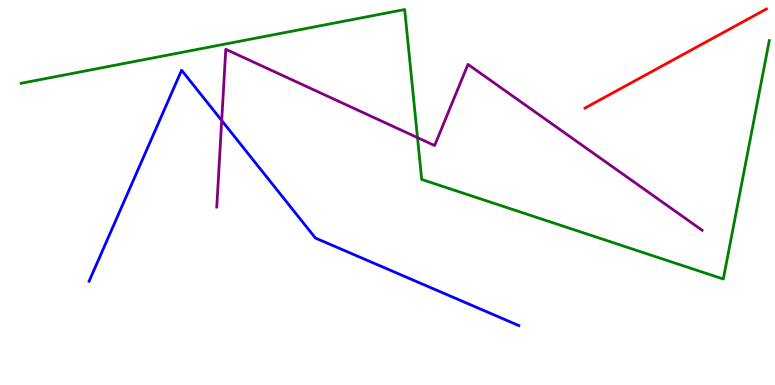[{'lines': ['blue', 'red'], 'intersections': []}, {'lines': ['green', 'red'], 'intersections': []}, {'lines': ['purple', 'red'], 'intersections': []}, {'lines': ['blue', 'green'], 'intersections': []}, {'lines': ['blue', 'purple'], 'intersections': [{'x': 2.86, 'y': 6.87}]}, {'lines': ['green', 'purple'], 'intersections': [{'x': 5.39, 'y': 6.42}]}]